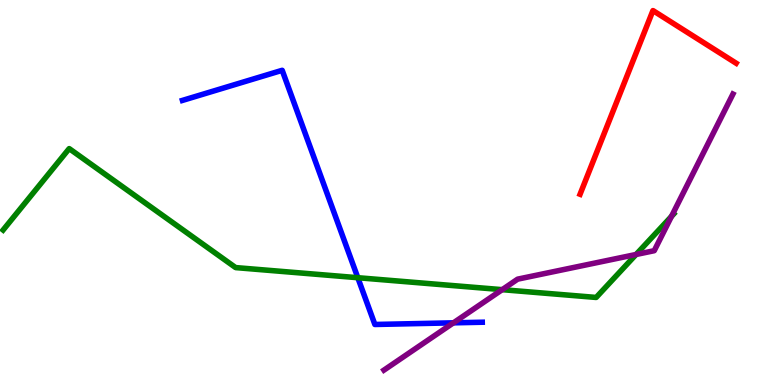[{'lines': ['blue', 'red'], 'intersections': []}, {'lines': ['green', 'red'], 'intersections': []}, {'lines': ['purple', 'red'], 'intersections': []}, {'lines': ['blue', 'green'], 'intersections': [{'x': 4.62, 'y': 2.79}]}, {'lines': ['blue', 'purple'], 'intersections': [{'x': 5.85, 'y': 1.61}]}, {'lines': ['green', 'purple'], 'intersections': [{'x': 6.48, 'y': 2.48}, {'x': 8.21, 'y': 3.39}, {'x': 8.66, 'y': 4.38}]}]